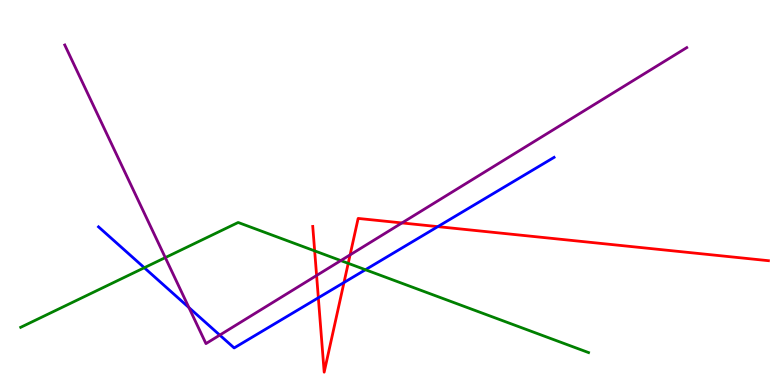[{'lines': ['blue', 'red'], 'intersections': [{'x': 4.11, 'y': 2.27}, {'x': 4.44, 'y': 2.66}, {'x': 5.65, 'y': 4.11}]}, {'lines': ['green', 'red'], 'intersections': [{'x': 4.06, 'y': 3.48}, {'x': 4.49, 'y': 3.16}]}, {'lines': ['purple', 'red'], 'intersections': [{'x': 4.09, 'y': 2.84}, {'x': 4.52, 'y': 3.38}, {'x': 5.19, 'y': 4.21}]}, {'lines': ['blue', 'green'], 'intersections': [{'x': 1.86, 'y': 3.05}, {'x': 4.72, 'y': 2.99}]}, {'lines': ['blue', 'purple'], 'intersections': [{'x': 2.44, 'y': 2.01}, {'x': 2.84, 'y': 1.3}]}, {'lines': ['green', 'purple'], 'intersections': [{'x': 2.13, 'y': 3.31}, {'x': 4.4, 'y': 3.23}]}]